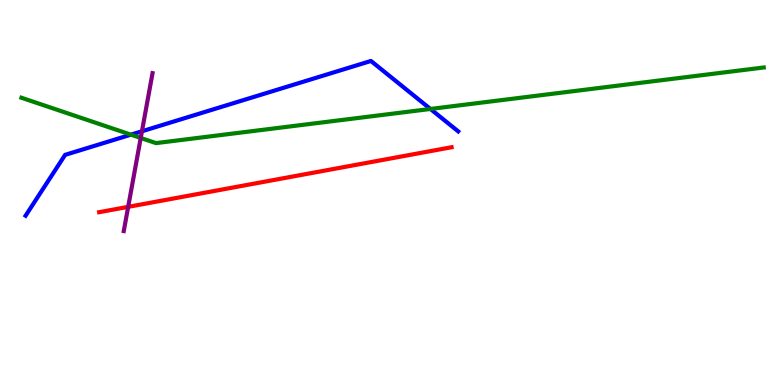[{'lines': ['blue', 'red'], 'intersections': []}, {'lines': ['green', 'red'], 'intersections': []}, {'lines': ['purple', 'red'], 'intersections': [{'x': 1.65, 'y': 4.63}]}, {'lines': ['blue', 'green'], 'intersections': [{'x': 1.69, 'y': 6.5}, {'x': 5.55, 'y': 7.17}]}, {'lines': ['blue', 'purple'], 'intersections': [{'x': 1.83, 'y': 6.59}]}, {'lines': ['green', 'purple'], 'intersections': [{'x': 1.82, 'y': 6.42}]}]